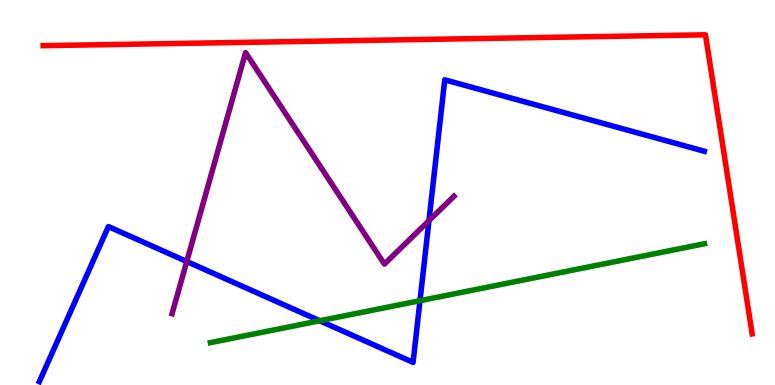[{'lines': ['blue', 'red'], 'intersections': []}, {'lines': ['green', 'red'], 'intersections': []}, {'lines': ['purple', 'red'], 'intersections': []}, {'lines': ['blue', 'green'], 'intersections': [{'x': 4.13, 'y': 1.67}, {'x': 5.42, 'y': 2.19}]}, {'lines': ['blue', 'purple'], 'intersections': [{'x': 2.41, 'y': 3.21}, {'x': 5.54, 'y': 4.27}]}, {'lines': ['green', 'purple'], 'intersections': []}]